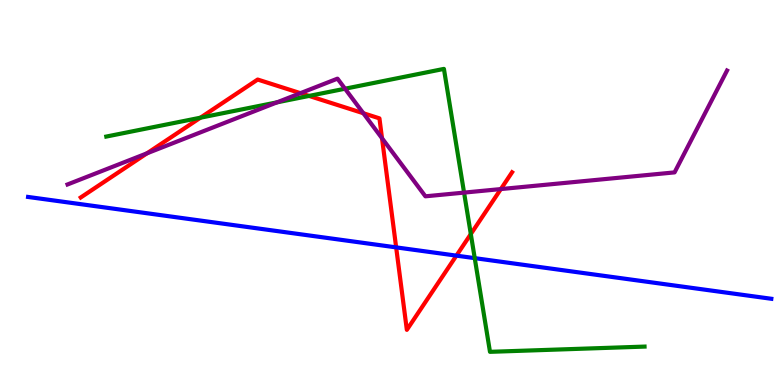[{'lines': ['blue', 'red'], 'intersections': [{'x': 5.11, 'y': 3.57}, {'x': 5.89, 'y': 3.36}]}, {'lines': ['green', 'red'], 'intersections': [{'x': 2.59, 'y': 6.94}, {'x': 3.99, 'y': 7.51}, {'x': 6.08, 'y': 3.92}]}, {'lines': ['purple', 'red'], 'intersections': [{'x': 1.9, 'y': 6.02}, {'x': 3.88, 'y': 7.58}, {'x': 4.69, 'y': 7.06}, {'x': 4.93, 'y': 6.41}, {'x': 6.46, 'y': 5.09}]}, {'lines': ['blue', 'green'], 'intersections': [{'x': 6.13, 'y': 3.29}]}, {'lines': ['blue', 'purple'], 'intersections': []}, {'lines': ['green', 'purple'], 'intersections': [{'x': 3.57, 'y': 7.34}, {'x': 4.45, 'y': 7.7}, {'x': 5.99, 'y': 5.0}]}]